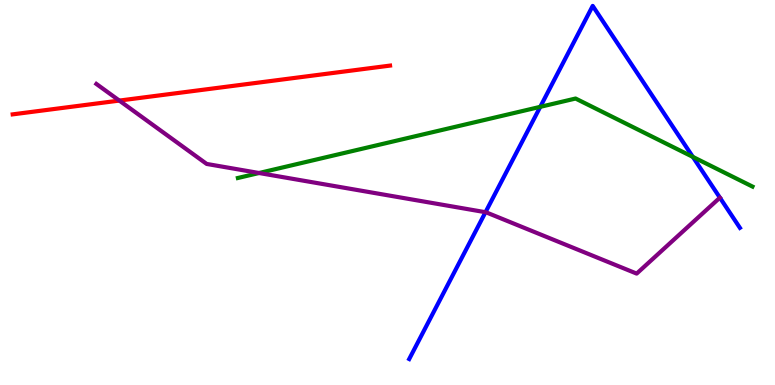[{'lines': ['blue', 'red'], 'intersections': []}, {'lines': ['green', 'red'], 'intersections': []}, {'lines': ['purple', 'red'], 'intersections': [{'x': 1.54, 'y': 7.39}]}, {'lines': ['blue', 'green'], 'intersections': [{'x': 6.97, 'y': 7.22}, {'x': 8.94, 'y': 5.92}]}, {'lines': ['blue', 'purple'], 'intersections': [{'x': 6.26, 'y': 4.49}, {'x': 9.29, 'y': 4.87}]}, {'lines': ['green', 'purple'], 'intersections': [{'x': 3.34, 'y': 5.51}]}]